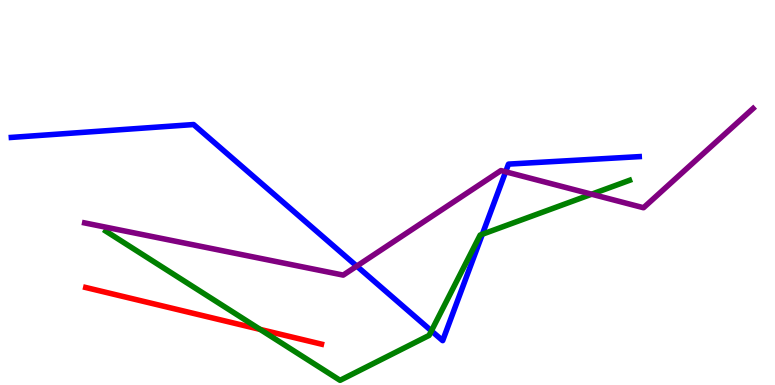[{'lines': ['blue', 'red'], 'intersections': []}, {'lines': ['green', 'red'], 'intersections': [{'x': 3.36, 'y': 1.44}]}, {'lines': ['purple', 'red'], 'intersections': []}, {'lines': ['blue', 'green'], 'intersections': [{'x': 5.57, 'y': 1.41}, {'x': 6.22, 'y': 3.92}]}, {'lines': ['blue', 'purple'], 'intersections': [{'x': 4.6, 'y': 3.09}, {'x': 6.52, 'y': 5.54}]}, {'lines': ['green', 'purple'], 'intersections': [{'x': 7.63, 'y': 4.96}]}]